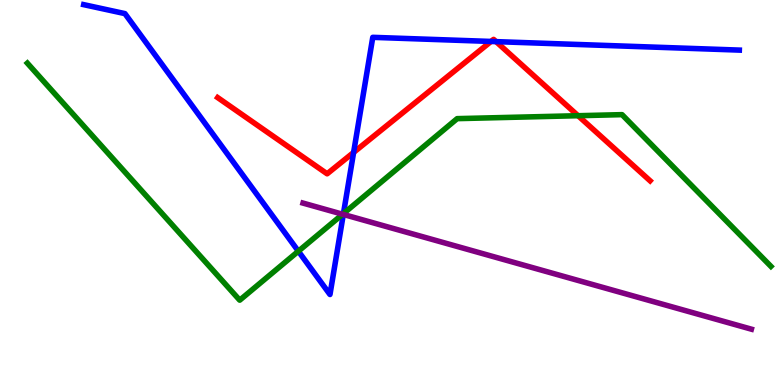[{'lines': ['blue', 'red'], 'intersections': [{'x': 4.56, 'y': 6.04}, {'x': 6.34, 'y': 8.92}, {'x': 6.4, 'y': 8.92}]}, {'lines': ['green', 'red'], 'intersections': [{'x': 7.46, 'y': 6.99}]}, {'lines': ['purple', 'red'], 'intersections': []}, {'lines': ['blue', 'green'], 'intersections': [{'x': 3.85, 'y': 3.47}, {'x': 4.43, 'y': 4.45}]}, {'lines': ['blue', 'purple'], 'intersections': [{'x': 4.43, 'y': 4.43}]}, {'lines': ['green', 'purple'], 'intersections': [{'x': 4.42, 'y': 4.44}]}]